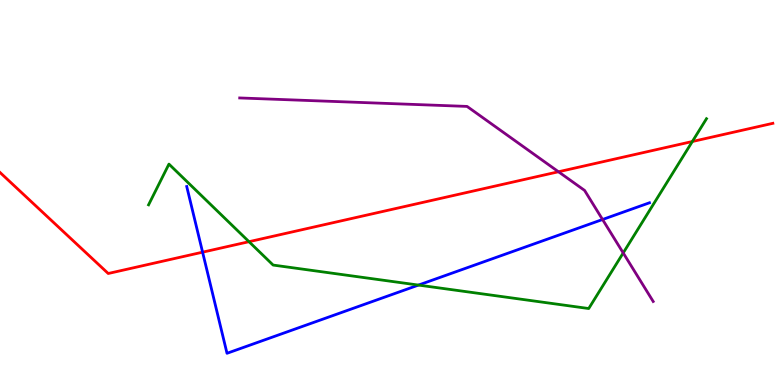[{'lines': ['blue', 'red'], 'intersections': [{'x': 2.61, 'y': 3.45}]}, {'lines': ['green', 'red'], 'intersections': [{'x': 3.21, 'y': 3.72}, {'x': 8.93, 'y': 6.32}]}, {'lines': ['purple', 'red'], 'intersections': [{'x': 7.21, 'y': 5.54}]}, {'lines': ['blue', 'green'], 'intersections': [{'x': 5.4, 'y': 2.6}]}, {'lines': ['blue', 'purple'], 'intersections': [{'x': 7.77, 'y': 4.3}]}, {'lines': ['green', 'purple'], 'intersections': [{'x': 8.04, 'y': 3.43}]}]